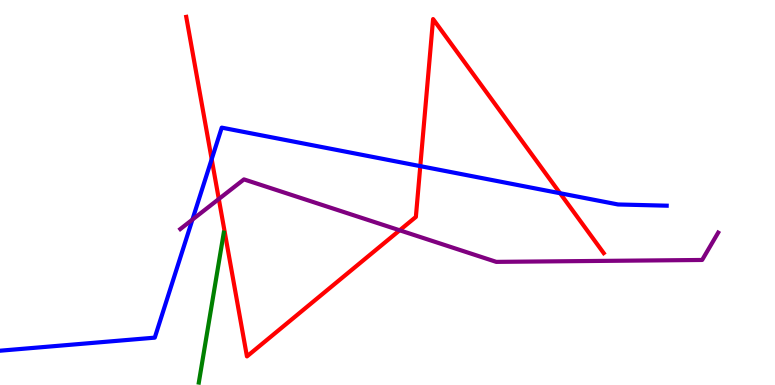[{'lines': ['blue', 'red'], 'intersections': [{'x': 2.73, 'y': 5.87}, {'x': 5.42, 'y': 5.68}, {'x': 7.23, 'y': 4.98}]}, {'lines': ['green', 'red'], 'intersections': []}, {'lines': ['purple', 'red'], 'intersections': [{'x': 2.82, 'y': 4.83}, {'x': 5.16, 'y': 4.02}]}, {'lines': ['blue', 'green'], 'intersections': []}, {'lines': ['blue', 'purple'], 'intersections': [{'x': 2.48, 'y': 4.3}]}, {'lines': ['green', 'purple'], 'intersections': []}]